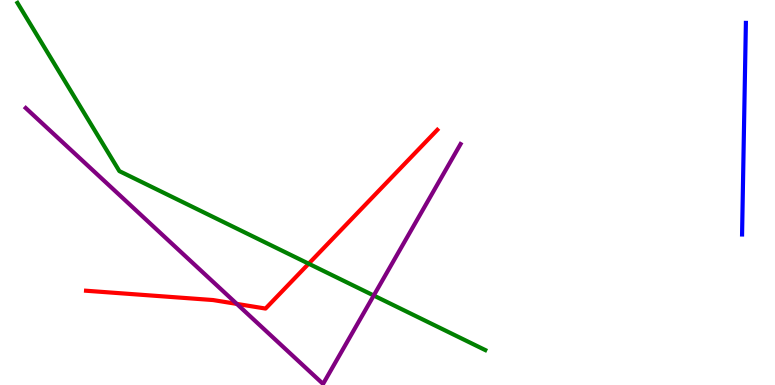[{'lines': ['blue', 'red'], 'intersections': []}, {'lines': ['green', 'red'], 'intersections': [{'x': 3.98, 'y': 3.15}]}, {'lines': ['purple', 'red'], 'intersections': [{'x': 3.06, 'y': 2.11}]}, {'lines': ['blue', 'green'], 'intersections': []}, {'lines': ['blue', 'purple'], 'intersections': []}, {'lines': ['green', 'purple'], 'intersections': [{'x': 4.82, 'y': 2.32}]}]